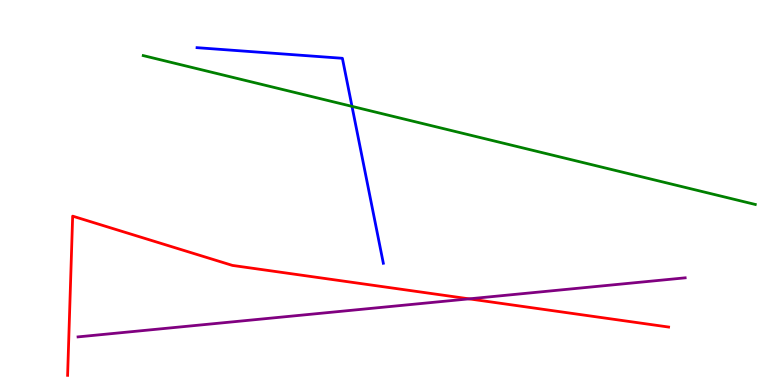[{'lines': ['blue', 'red'], 'intersections': []}, {'lines': ['green', 'red'], 'intersections': []}, {'lines': ['purple', 'red'], 'intersections': [{'x': 6.05, 'y': 2.24}]}, {'lines': ['blue', 'green'], 'intersections': [{'x': 4.54, 'y': 7.24}]}, {'lines': ['blue', 'purple'], 'intersections': []}, {'lines': ['green', 'purple'], 'intersections': []}]